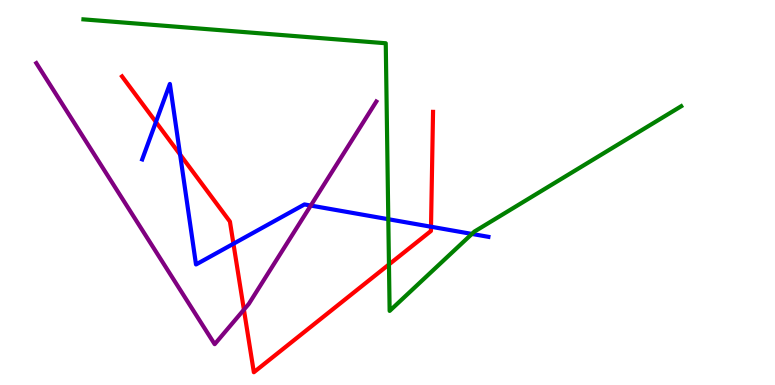[{'lines': ['blue', 'red'], 'intersections': [{'x': 2.01, 'y': 6.83}, {'x': 2.32, 'y': 5.99}, {'x': 3.01, 'y': 3.67}, {'x': 5.56, 'y': 4.11}]}, {'lines': ['green', 'red'], 'intersections': [{'x': 5.02, 'y': 3.13}]}, {'lines': ['purple', 'red'], 'intersections': [{'x': 3.15, 'y': 1.96}]}, {'lines': ['blue', 'green'], 'intersections': [{'x': 5.01, 'y': 4.31}, {'x': 6.09, 'y': 3.92}]}, {'lines': ['blue', 'purple'], 'intersections': [{'x': 4.01, 'y': 4.66}]}, {'lines': ['green', 'purple'], 'intersections': []}]